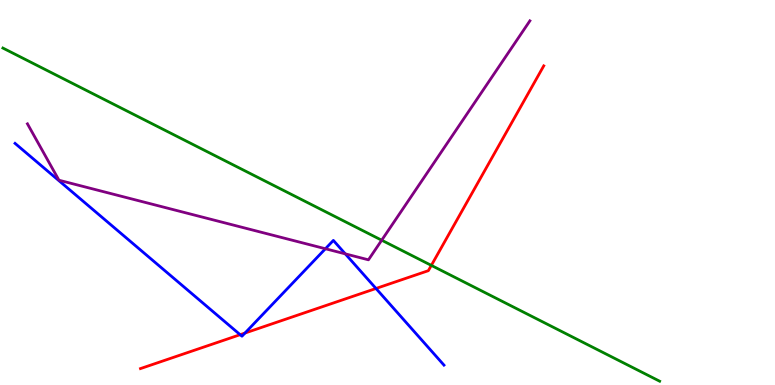[{'lines': ['blue', 'red'], 'intersections': [{'x': 3.1, 'y': 1.31}, {'x': 3.16, 'y': 1.35}, {'x': 4.85, 'y': 2.51}]}, {'lines': ['green', 'red'], 'intersections': [{'x': 5.57, 'y': 3.11}]}, {'lines': ['purple', 'red'], 'intersections': []}, {'lines': ['blue', 'green'], 'intersections': []}, {'lines': ['blue', 'purple'], 'intersections': [{'x': 4.2, 'y': 3.54}, {'x': 4.46, 'y': 3.41}]}, {'lines': ['green', 'purple'], 'intersections': [{'x': 4.93, 'y': 3.76}]}]